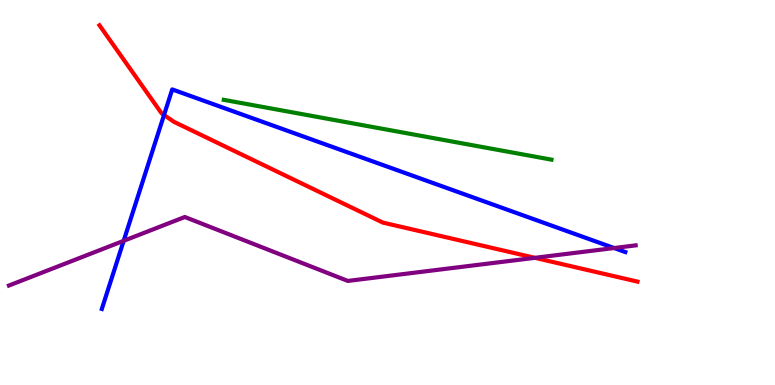[{'lines': ['blue', 'red'], 'intersections': [{'x': 2.12, 'y': 7.01}]}, {'lines': ['green', 'red'], 'intersections': []}, {'lines': ['purple', 'red'], 'intersections': [{'x': 6.9, 'y': 3.3}]}, {'lines': ['blue', 'green'], 'intersections': []}, {'lines': ['blue', 'purple'], 'intersections': [{'x': 1.6, 'y': 3.74}, {'x': 7.92, 'y': 3.56}]}, {'lines': ['green', 'purple'], 'intersections': []}]